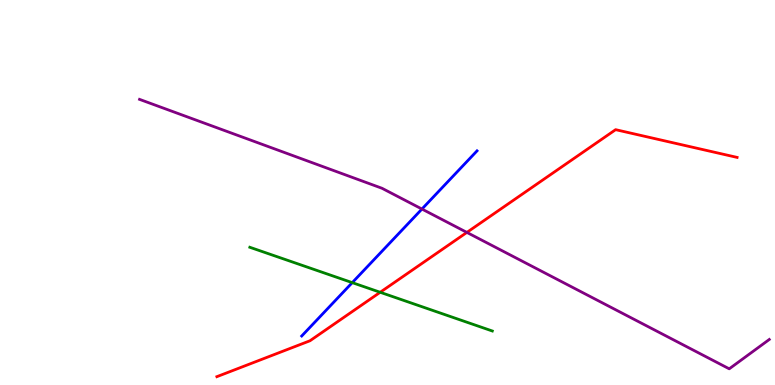[{'lines': ['blue', 'red'], 'intersections': []}, {'lines': ['green', 'red'], 'intersections': [{'x': 4.91, 'y': 2.41}]}, {'lines': ['purple', 'red'], 'intersections': [{'x': 6.02, 'y': 3.96}]}, {'lines': ['blue', 'green'], 'intersections': [{'x': 4.55, 'y': 2.66}]}, {'lines': ['blue', 'purple'], 'intersections': [{'x': 5.44, 'y': 4.57}]}, {'lines': ['green', 'purple'], 'intersections': []}]